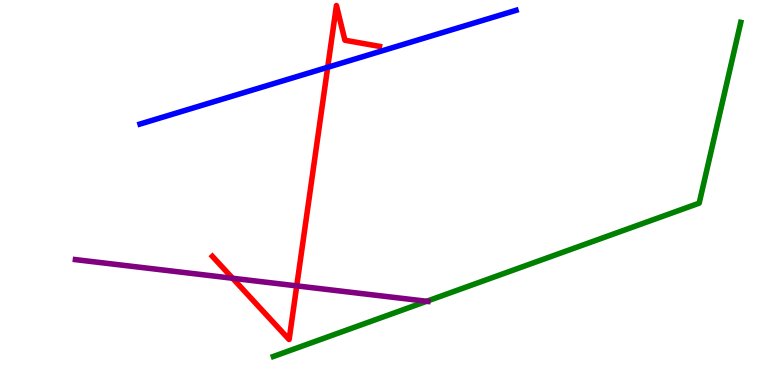[{'lines': ['blue', 'red'], 'intersections': [{'x': 4.23, 'y': 8.25}]}, {'lines': ['green', 'red'], 'intersections': []}, {'lines': ['purple', 'red'], 'intersections': [{'x': 3.0, 'y': 2.77}, {'x': 3.83, 'y': 2.57}]}, {'lines': ['blue', 'green'], 'intersections': []}, {'lines': ['blue', 'purple'], 'intersections': []}, {'lines': ['green', 'purple'], 'intersections': [{'x': 5.51, 'y': 2.17}]}]